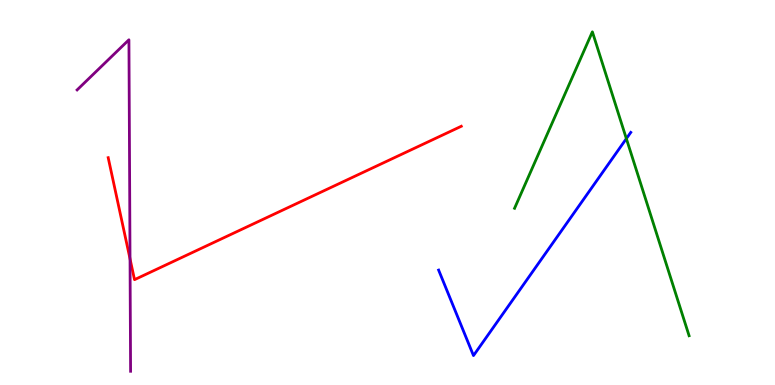[{'lines': ['blue', 'red'], 'intersections': []}, {'lines': ['green', 'red'], 'intersections': []}, {'lines': ['purple', 'red'], 'intersections': [{'x': 1.68, 'y': 3.28}]}, {'lines': ['blue', 'green'], 'intersections': [{'x': 8.08, 'y': 6.4}]}, {'lines': ['blue', 'purple'], 'intersections': []}, {'lines': ['green', 'purple'], 'intersections': []}]